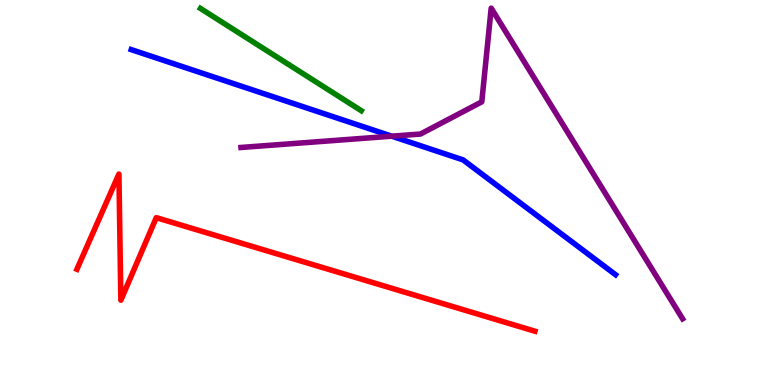[{'lines': ['blue', 'red'], 'intersections': []}, {'lines': ['green', 'red'], 'intersections': []}, {'lines': ['purple', 'red'], 'intersections': []}, {'lines': ['blue', 'green'], 'intersections': []}, {'lines': ['blue', 'purple'], 'intersections': [{'x': 5.06, 'y': 6.46}]}, {'lines': ['green', 'purple'], 'intersections': []}]